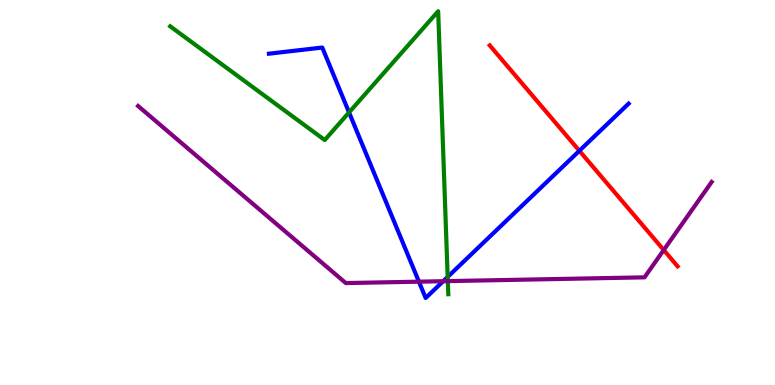[{'lines': ['blue', 'red'], 'intersections': [{'x': 7.48, 'y': 6.08}]}, {'lines': ['green', 'red'], 'intersections': []}, {'lines': ['purple', 'red'], 'intersections': [{'x': 8.56, 'y': 3.51}]}, {'lines': ['blue', 'green'], 'intersections': [{'x': 4.5, 'y': 7.08}, {'x': 5.78, 'y': 2.81}]}, {'lines': ['blue', 'purple'], 'intersections': [{'x': 5.41, 'y': 2.68}, {'x': 5.72, 'y': 2.7}]}, {'lines': ['green', 'purple'], 'intersections': [{'x': 5.78, 'y': 2.7}]}]